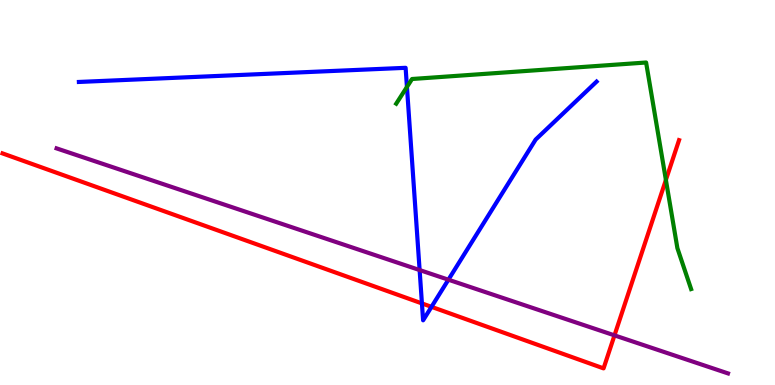[{'lines': ['blue', 'red'], 'intersections': [{'x': 5.44, 'y': 2.12}, {'x': 5.57, 'y': 2.03}]}, {'lines': ['green', 'red'], 'intersections': [{'x': 8.59, 'y': 5.33}]}, {'lines': ['purple', 'red'], 'intersections': [{'x': 7.93, 'y': 1.29}]}, {'lines': ['blue', 'green'], 'intersections': [{'x': 5.25, 'y': 7.74}]}, {'lines': ['blue', 'purple'], 'intersections': [{'x': 5.41, 'y': 2.99}, {'x': 5.79, 'y': 2.74}]}, {'lines': ['green', 'purple'], 'intersections': []}]